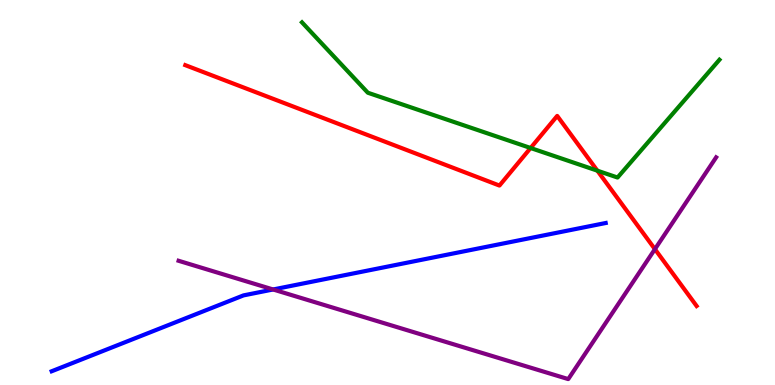[{'lines': ['blue', 'red'], 'intersections': []}, {'lines': ['green', 'red'], 'intersections': [{'x': 6.85, 'y': 6.16}, {'x': 7.71, 'y': 5.57}]}, {'lines': ['purple', 'red'], 'intersections': [{'x': 8.45, 'y': 3.53}]}, {'lines': ['blue', 'green'], 'intersections': []}, {'lines': ['blue', 'purple'], 'intersections': [{'x': 3.52, 'y': 2.48}]}, {'lines': ['green', 'purple'], 'intersections': []}]